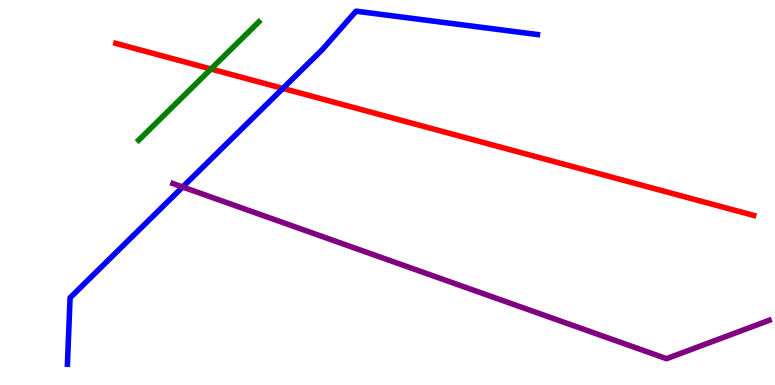[{'lines': ['blue', 'red'], 'intersections': [{'x': 3.65, 'y': 7.7}]}, {'lines': ['green', 'red'], 'intersections': [{'x': 2.72, 'y': 8.21}]}, {'lines': ['purple', 'red'], 'intersections': []}, {'lines': ['blue', 'green'], 'intersections': []}, {'lines': ['blue', 'purple'], 'intersections': [{'x': 2.36, 'y': 5.14}]}, {'lines': ['green', 'purple'], 'intersections': []}]